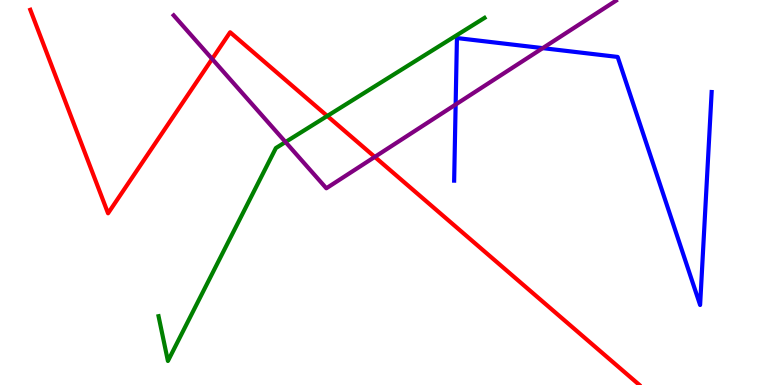[{'lines': ['blue', 'red'], 'intersections': []}, {'lines': ['green', 'red'], 'intersections': [{'x': 4.22, 'y': 6.99}]}, {'lines': ['purple', 'red'], 'intersections': [{'x': 2.74, 'y': 8.47}, {'x': 4.84, 'y': 5.92}]}, {'lines': ['blue', 'green'], 'intersections': []}, {'lines': ['blue', 'purple'], 'intersections': [{'x': 5.88, 'y': 7.28}, {'x': 7.0, 'y': 8.75}]}, {'lines': ['green', 'purple'], 'intersections': [{'x': 3.68, 'y': 6.31}]}]